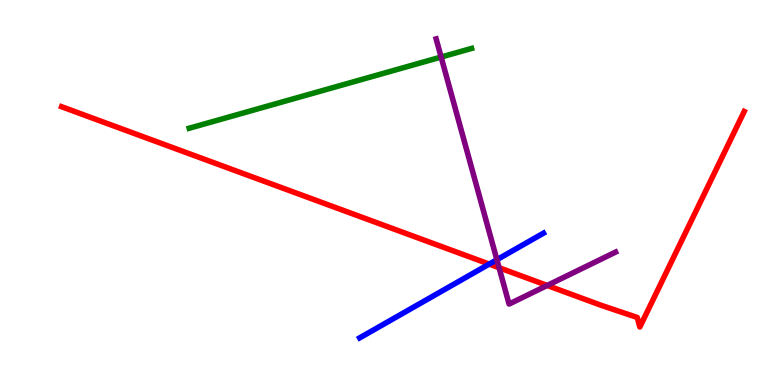[{'lines': ['blue', 'red'], 'intersections': [{'x': 6.31, 'y': 3.14}]}, {'lines': ['green', 'red'], 'intersections': []}, {'lines': ['purple', 'red'], 'intersections': [{'x': 6.44, 'y': 3.05}, {'x': 7.06, 'y': 2.59}]}, {'lines': ['blue', 'green'], 'intersections': []}, {'lines': ['blue', 'purple'], 'intersections': [{'x': 6.41, 'y': 3.25}]}, {'lines': ['green', 'purple'], 'intersections': [{'x': 5.69, 'y': 8.52}]}]